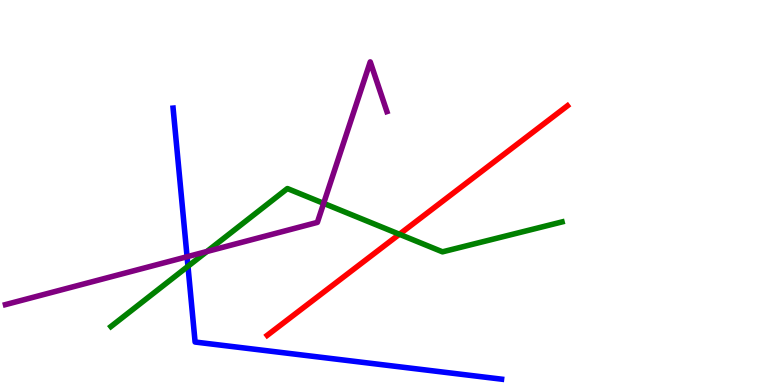[{'lines': ['blue', 'red'], 'intersections': []}, {'lines': ['green', 'red'], 'intersections': [{'x': 5.15, 'y': 3.92}]}, {'lines': ['purple', 'red'], 'intersections': []}, {'lines': ['blue', 'green'], 'intersections': [{'x': 2.43, 'y': 3.08}]}, {'lines': ['blue', 'purple'], 'intersections': [{'x': 2.41, 'y': 3.33}]}, {'lines': ['green', 'purple'], 'intersections': [{'x': 2.67, 'y': 3.47}, {'x': 4.18, 'y': 4.72}]}]